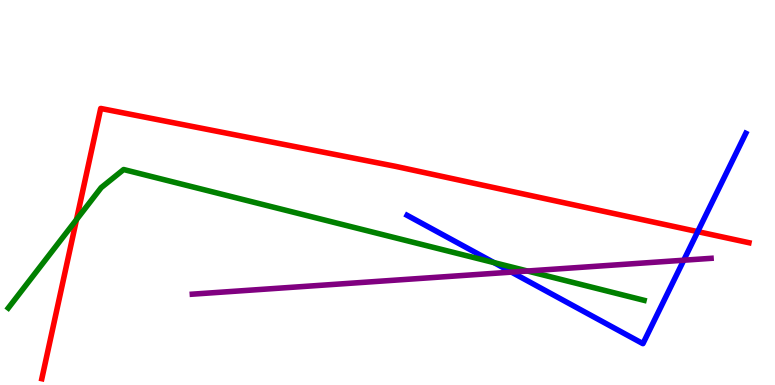[{'lines': ['blue', 'red'], 'intersections': [{'x': 9.0, 'y': 3.98}]}, {'lines': ['green', 'red'], 'intersections': [{'x': 0.987, 'y': 4.3}]}, {'lines': ['purple', 'red'], 'intersections': []}, {'lines': ['blue', 'green'], 'intersections': [{'x': 6.37, 'y': 3.18}]}, {'lines': ['blue', 'purple'], 'intersections': [{'x': 6.6, 'y': 2.93}, {'x': 8.82, 'y': 3.24}]}, {'lines': ['green', 'purple'], 'intersections': [{'x': 6.81, 'y': 2.96}]}]